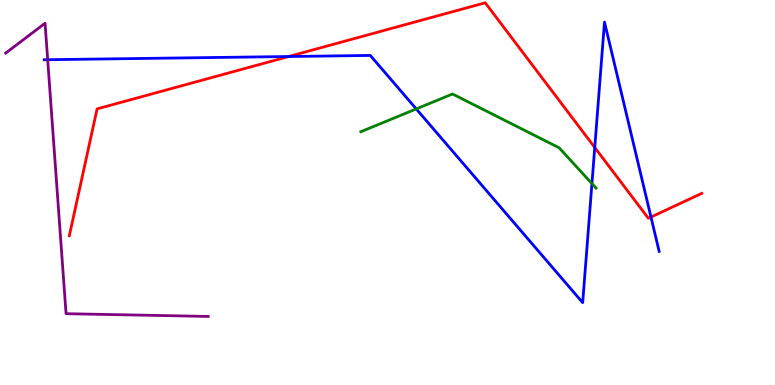[{'lines': ['blue', 'red'], 'intersections': [{'x': 3.72, 'y': 8.53}, {'x': 7.67, 'y': 6.17}, {'x': 8.4, 'y': 4.36}]}, {'lines': ['green', 'red'], 'intersections': []}, {'lines': ['purple', 'red'], 'intersections': []}, {'lines': ['blue', 'green'], 'intersections': [{'x': 5.37, 'y': 7.17}, {'x': 7.64, 'y': 5.23}]}, {'lines': ['blue', 'purple'], 'intersections': [{'x': 0.615, 'y': 8.45}]}, {'lines': ['green', 'purple'], 'intersections': []}]